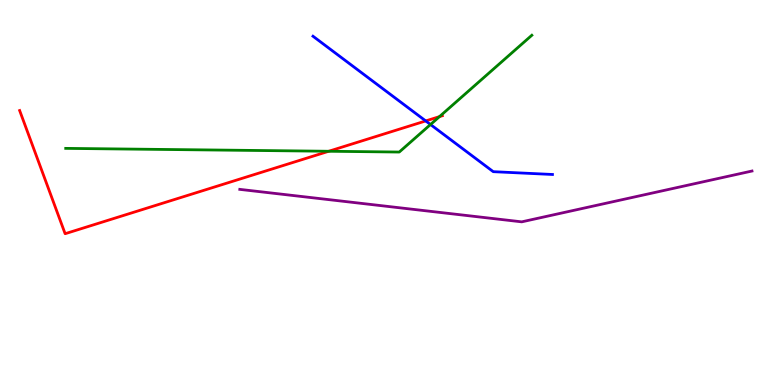[{'lines': ['blue', 'red'], 'intersections': [{'x': 5.49, 'y': 6.86}]}, {'lines': ['green', 'red'], 'intersections': [{'x': 4.24, 'y': 6.07}, {'x': 5.67, 'y': 6.97}]}, {'lines': ['purple', 'red'], 'intersections': []}, {'lines': ['blue', 'green'], 'intersections': [{'x': 5.55, 'y': 6.77}]}, {'lines': ['blue', 'purple'], 'intersections': []}, {'lines': ['green', 'purple'], 'intersections': []}]